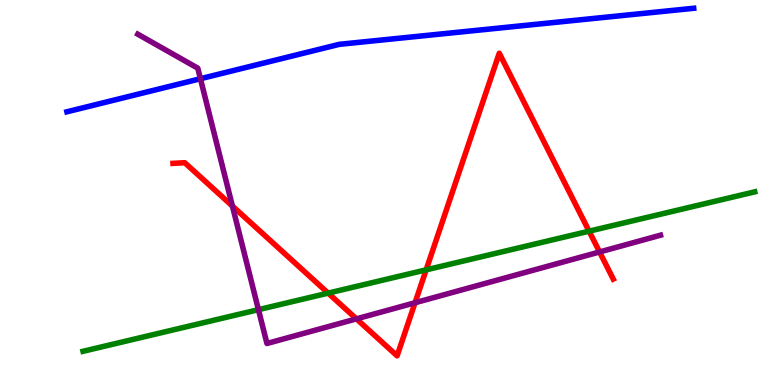[{'lines': ['blue', 'red'], 'intersections': []}, {'lines': ['green', 'red'], 'intersections': [{'x': 4.23, 'y': 2.39}, {'x': 5.5, 'y': 2.99}, {'x': 7.6, 'y': 4.0}]}, {'lines': ['purple', 'red'], 'intersections': [{'x': 3.0, 'y': 4.65}, {'x': 4.6, 'y': 1.72}, {'x': 5.36, 'y': 2.14}, {'x': 7.74, 'y': 3.46}]}, {'lines': ['blue', 'green'], 'intersections': []}, {'lines': ['blue', 'purple'], 'intersections': [{'x': 2.59, 'y': 7.96}]}, {'lines': ['green', 'purple'], 'intersections': [{'x': 3.33, 'y': 1.96}]}]